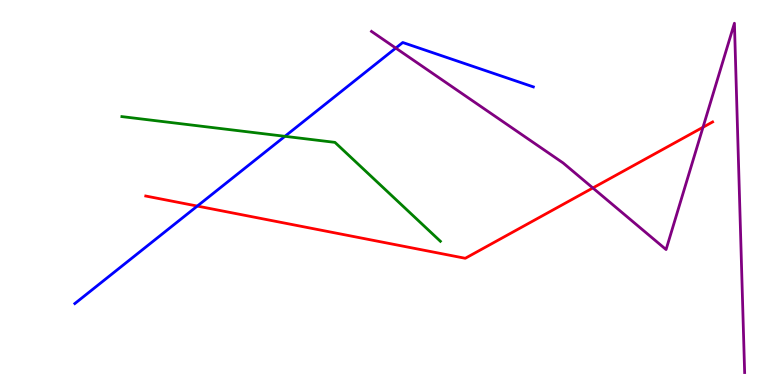[{'lines': ['blue', 'red'], 'intersections': [{'x': 2.55, 'y': 4.65}]}, {'lines': ['green', 'red'], 'intersections': []}, {'lines': ['purple', 'red'], 'intersections': [{'x': 7.65, 'y': 5.12}, {'x': 9.07, 'y': 6.69}]}, {'lines': ['blue', 'green'], 'intersections': [{'x': 3.68, 'y': 6.46}]}, {'lines': ['blue', 'purple'], 'intersections': [{'x': 5.11, 'y': 8.75}]}, {'lines': ['green', 'purple'], 'intersections': []}]